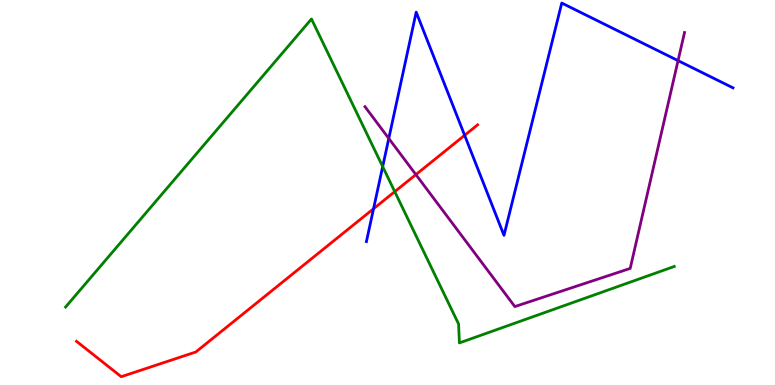[{'lines': ['blue', 'red'], 'intersections': [{'x': 4.82, 'y': 4.58}, {'x': 6.0, 'y': 6.49}]}, {'lines': ['green', 'red'], 'intersections': [{'x': 5.09, 'y': 5.02}]}, {'lines': ['purple', 'red'], 'intersections': [{'x': 5.37, 'y': 5.46}]}, {'lines': ['blue', 'green'], 'intersections': [{'x': 4.94, 'y': 5.67}]}, {'lines': ['blue', 'purple'], 'intersections': [{'x': 5.02, 'y': 6.4}, {'x': 8.75, 'y': 8.43}]}, {'lines': ['green', 'purple'], 'intersections': []}]